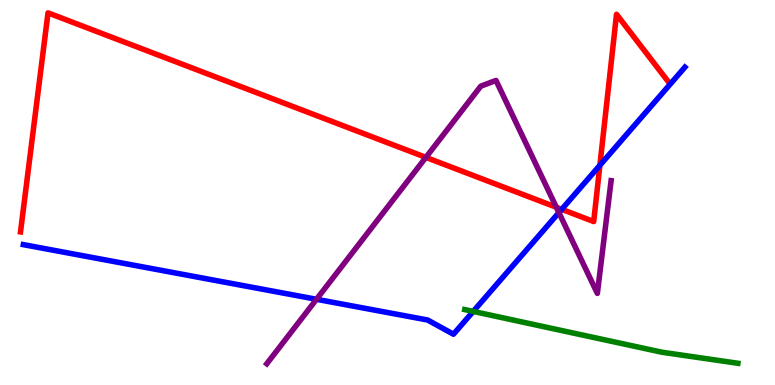[{'lines': ['blue', 'red'], 'intersections': [{'x': 7.25, 'y': 4.56}, {'x': 7.74, 'y': 5.71}]}, {'lines': ['green', 'red'], 'intersections': []}, {'lines': ['purple', 'red'], 'intersections': [{'x': 5.5, 'y': 5.91}, {'x': 7.18, 'y': 4.62}]}, {'lines': ['blue', 'green'], 'intersections': [{'x': 6.11, 'y': 1.91}]}, {'lines': ['blue', 'purple'], 'intersections': [{'x': 4.08, 'y': 2.23}, {'x': 7.21, 'y': 4.48}]}, {'lines': ['green', 'purple'], 'intersections': []}]